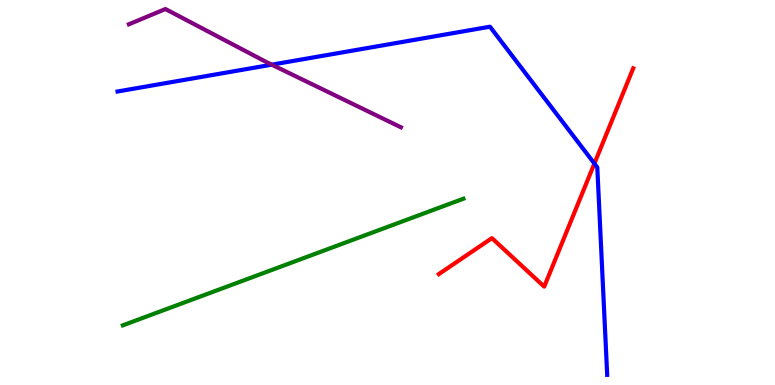[{'lines': ['blue', 'red'], 'intersections': [{'x': 7.67, 'y': 5.75}]}, {'lines': ['green', 'red'], 'intersections': []}, {'lines': ['purple', 'red'], 'intersections': []}, {'lines': ['blue', 'green'], 'intersections': []}, {'lines': ['blue', 'purple'], 'intersections': [{'x': 3.51, 'y': 8.32}]}, {'lines': ['green', 'purple'], 'intersections': []}]